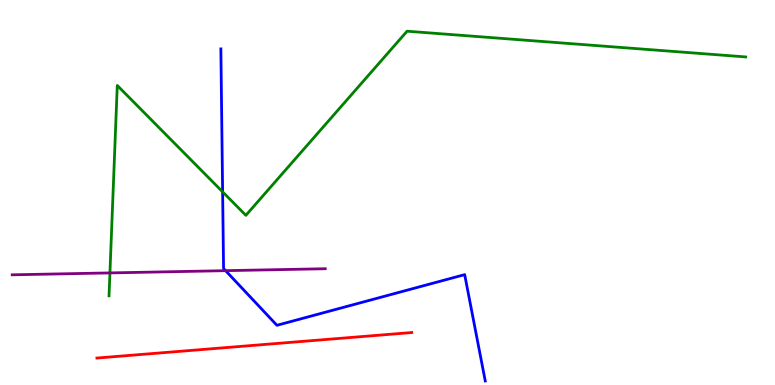[{'lines': ['blue', 'red'], 'intersections': []}, {'lines': ['green', 'red'], 'intersections': []}, {'lines': ['purple', 'red'], 'intersections': []}, {'lines': ['blue', 'green'], 'intersections': [{'x': 2.87, 'y': 5.02}]}, {'lines': ['blue', 'purple'], 'intersections': [{'x': 2.91, 'y': 2.97}]}, {'lines': ['green', 'purple'], 'intersections': [{'x': 1.42, 'y': 2.91}]}]